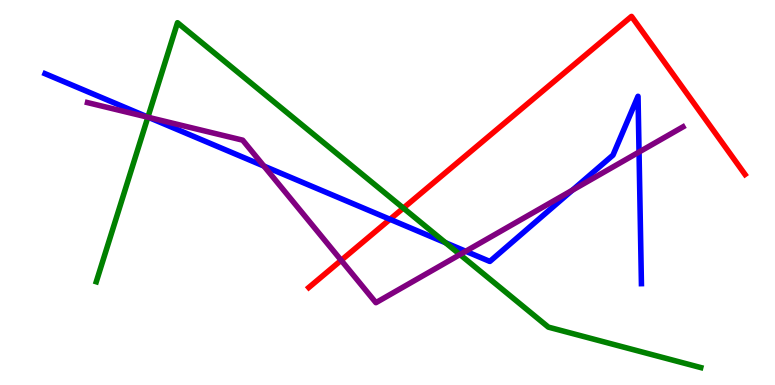[{'lines': ['blue', 'red'], 'intersections': [{'x': 5.03, 'y': 4.3}]}, {'lines': ['green', 'red'], 'intersections': [{'x': 5.2, 'y': 4.6}]}, {'lines': ['purple', 'red'], 'intersections': [{'x': 4.4, 'y': 3.24}]}, {'lines': ['blue', 'green'], 'intersections': [{'x': 1.91, 'y': 6.96}, {'x': 5.75, 'y': 3.69}]}, {'lines': ['blue', 'purple'], 'intersections': [{'x': 1.92, 'y': 6.95}, {'x': 3.41, 'y': 5.69}, {'x': 6.01, 'y': 3.47}, {'x': 7.38, 'y': 5.06}, {'x': 8.25, 'y': 6.05}]}, {'lines': ['green', 'purple'], 'intersections': [{'x': 1.91, 'y': 6.96}, {'x': 5.93, 'y': 3.39}]}]